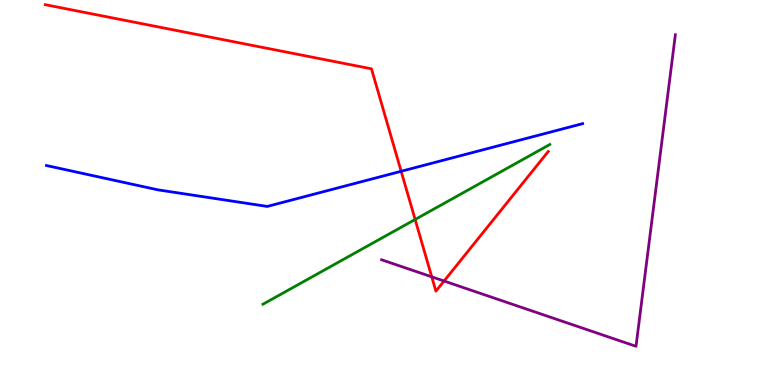[{'lines': ['blue', 'red'], 'intersections': [{'x': 5.18, 'y': 5.55}]}, {'lines': ['green', 'red'], 'intersections': [{'x': 5.36, 'y': 4.3}]}, {'lines': ['purple', 'red'], 'intersections': [{'x': 5.57, 'y': 2.81}, {'x': 5.73, 'y': 2.7}]}, {'lines': ['blue', 'green'], 'intersections': []}, {'lines': ['blue', 'purple'], 'intersections': []}, {'lines': ['green', 'purple'], 'intersections': []}]